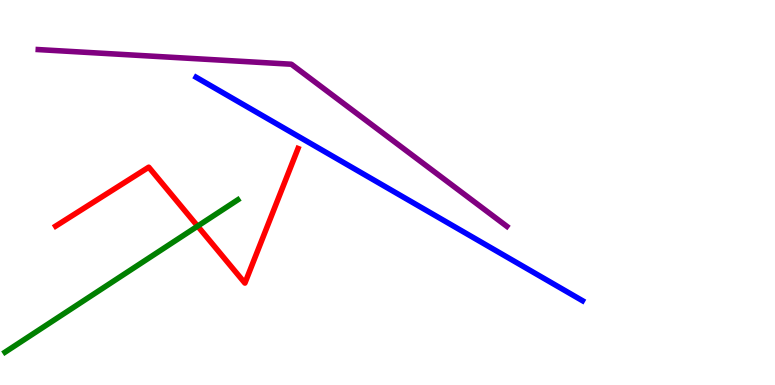[{'lines': ['blue', 'red'], 'intersections': []}, {'lines': ['green', 'red'], 'intersections': [{'x': 2.55, 'y': 4.13}]}, {'lines': ['purple', 'red'], 'intersections': []}, {'lines': ['blue', 'green'], 'intersections': []}, {'lines': ['blue', 'purple'], 'intersections': []}, {'lines': ['green', 'purple'], 'intersections': []}]